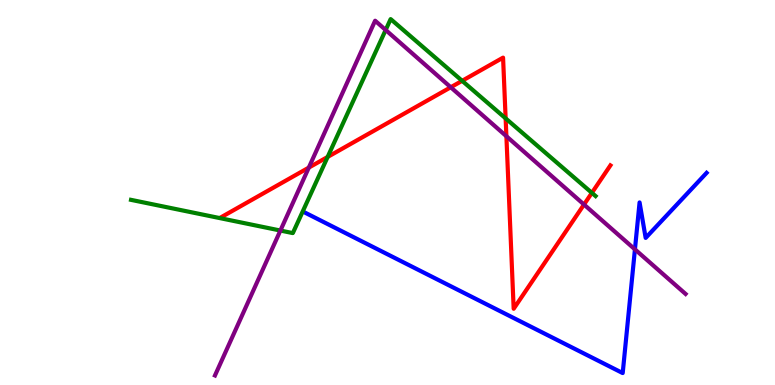[{'lines': ['blue', 'red'], 'intersections': []}, {'lines': ['green', 'red'], 'intersections': [{'x': 4.23, 'y': 5.92}, {'x': 5.96, 'y': 7.9}, {'x': 6.52, 'y': 6.92}, {'x': 7.64, 'y': 4.99}]}, {'lines': ['purple', 'red'], 'intersections': [{'x': 3.98, 'y': 5.65}, {'x': 5.82, 'y': 7.73}, {'x': 6.53, 'y': 6.46}, {'x': 7.54, 'y': 4.69}]}, {'lines': ['blue', 'green'], 'intersections': []}, {'lines': ['blue', 'purple'], 'intersections': [{'x': 8.19, 'y': 3.52}]}, {'lines': ['green', 'purple'], 'intersections': [{'x': 3.62, 'y': 4.01}, {'x': 4.98, 'y': 9.22}]}]